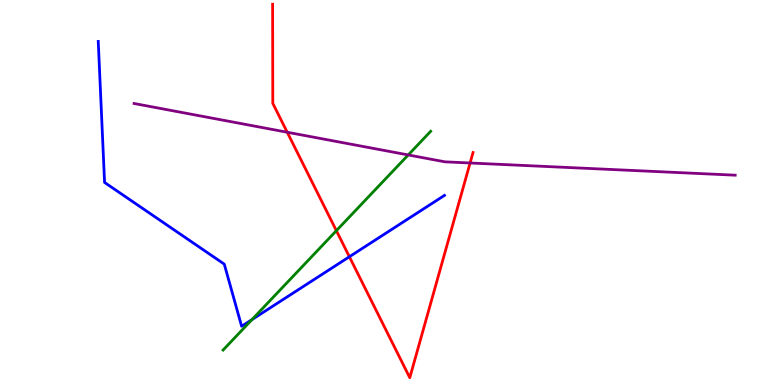[{'lines': ['blue', 'red'], 'intersections': [{'x': 4.51, 'y': 3.33}]}, {'lines': ['green', 'red'], 'intersections': [{'x': 4.34, 'y': 4.01}]}, {'lines': ['purple', 'red'], 'intersections': [{'x': 3.71, 'y': 6.57}, {'x': 6.07, 'y': 5.77}]}, {'lines': ['blue', 'green'], 'intersections': [{'x': 3.25, 'y': 1.7}]}, {'lines': ['blue', 'purple'], 'intersections': []}, {'lines': ['green', 'purple'], 'intersections': [{'x': 5.27, 'y': 5.98}]}]